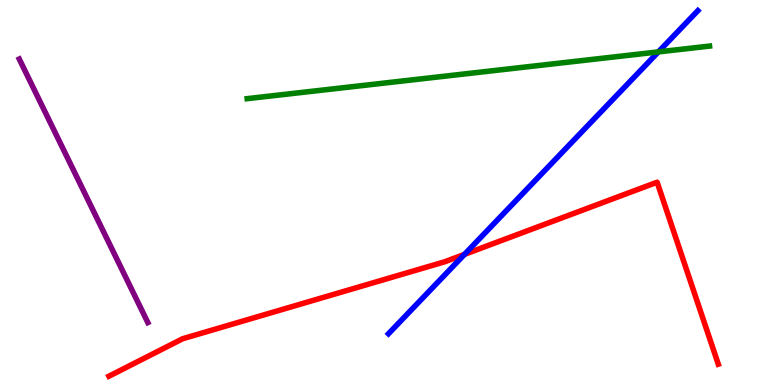[{'lines': ['blue', 'red'], 'intersections': [{'x': 5.99, 'y': 3.39}]}, {'lines': ['green', 'red'], 'intersections': []}, {'lines': ['purple', 'red'], 'intersections': []}, {'lines': ['blue', 'green'], 'intersections': [{'x': 8.5, 'y': 8.65}]}, {'lines': ['blue', 'purple'], 'intersections': []}, {'lines': ['green', 'purple'], 'intersections': []}]